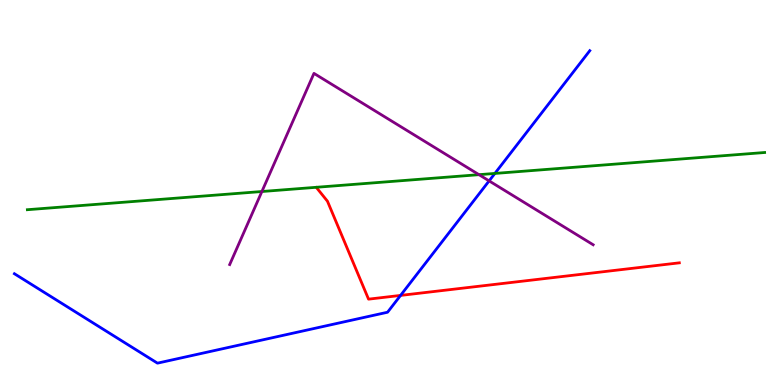[{'lines': ['blue', 'red'], 'intersections': [{'x': 5.17, 'y': 2.33}]}, {'lines': ['green', 'red'], 'intersections': []}, {'lines': ['purple', 'red'], 'intersections': []}, {'lines': ['blue', 'green'], 'intersections': [{'x': 6.39, 'y': 5.5}]}, {'lines': ['blue', 'purple'], 'intersections': [{'x': 6.31, 'y': 5.3}]}, {'lines': ['green', 'purple'], 'intersections': [{'x': 3.38, 'y': 5.03}, {'x': 6.18, 'y': 5.46}]}]